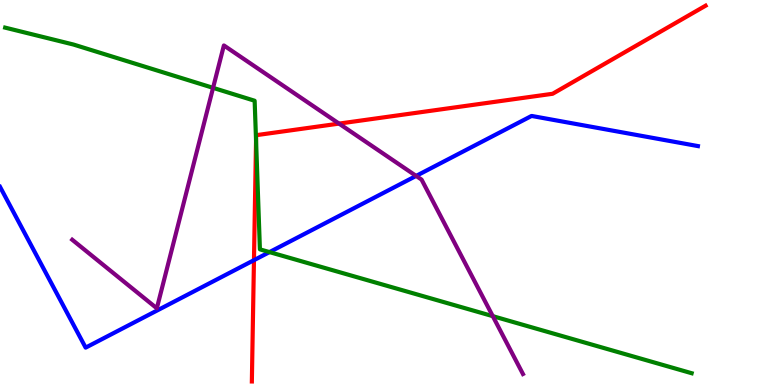[{'lines': ['blue', 'red'], 'intersections': [{'x': 3.28, 'y': 3.24}]}, {'lines': ['green', 'red'], 'intersections': [{'x': 3.3, 'y': 6.35}]}, {'lines': ['purple', 'red'], 'intersections': [{'x': 4.37, 'y': 6.79}]}, {'lines': ['blue', 'green'], 'intersections': [{'x': 3.48, 'y': 3.45}]}, {'lines': ['blue', 'purple'], 'intersections': [{'x': 5.37, 'y': 5.43}]}, {'lines': ['green', 'purple'], 'intersections': [{'x': 2.75, 'y': 7.72}, {'x': 6.36, 'y': 1.79}]}]